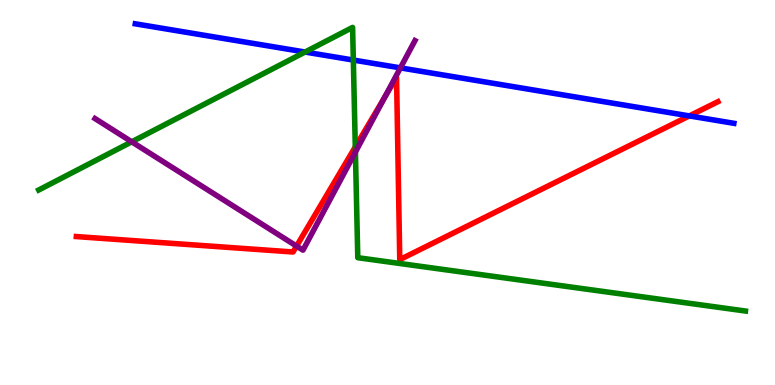[{'lines': ['blue', 'red'], 'intersections': [{'x': 8.89, 'y': 6.99}]}, {'lines': ['green', 'red'], 'intersections': [{'x': 4.58, 'y': 6.18}]}, {'lines': ['purple', 'red'], 'intersections': [{'x': 3.83, 'y': 3.61}, {'x': 4.96, 'y': 7.48}]}, {'lines': ['blue', 'green'], 'intersections': [{'x': 3.94, 'y': 8.65}, {'x': 4.56, 'y': 8.44}]}, {'lines': ['blue', 'purple'], 'intersections': [{'x': 5.17, 'y': 8.24}]}, {'lines': ['green', 'purple'], 'intersections': [{'x': 1.7, 'y': 6.32}, {'x': 4.59, 'y': 6.05}]}]